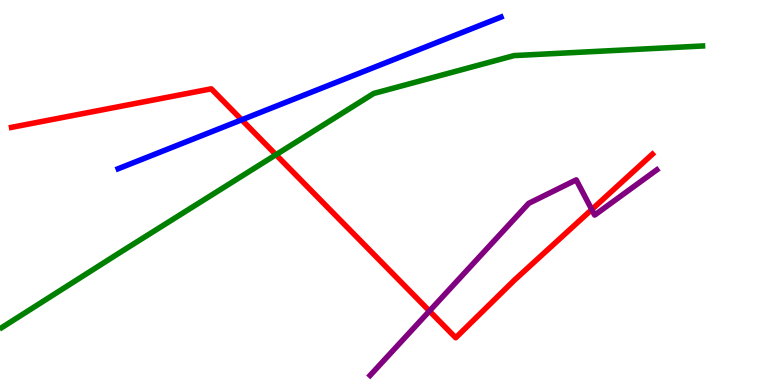[{'lines': ['blue', 'red'], 'intersections': [{'x': 3.12, 'y': 6.89}]}, {'lines': ['green', 'red'], 'intersections': [{'x': 3.56, 'y': 5.98}]}, {'lines': ['purple', 'red'], 'intersections': [{'x': 5.54, 'y': 1.92}, {'x': 7.64, 'y': 4.56}]}, {'lines': ['blue', 'green'], 'intersections': []}, {'lines': ['blue', 'purple'], 'intersections': []}, {'lines': ['green', 'purple'], 'intersections': []}]